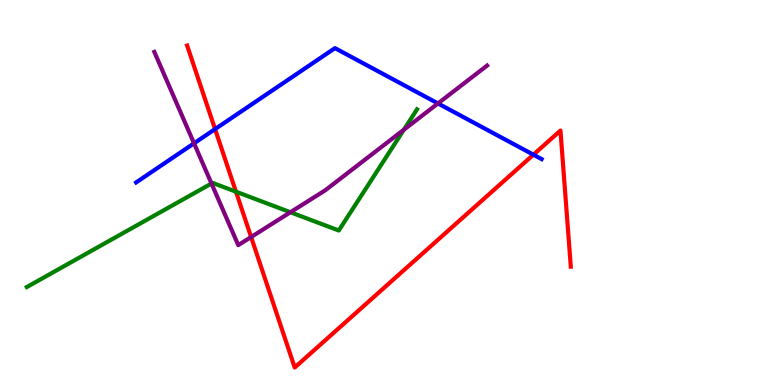[{'lines': ['blue', 'red'], 'intersections': [{'x': 2.77, 'y': 6.65}, {'x': 6.88, 'y': 5.98}]}, {'lines': ['green', 'red'], 'intersections': [{'x': 3.04, 'y': 5.02}]}, {'lines': ['purple', 'red'], 'intersections': [{'x': 3.24, 'y': 3.84}]}, {'lines': ['blue', 'green'], 'intersections': []}, {'lines': ['blue', 'purple'], 'intersections': [{'x': 2.5, 'y': 6.28}, {'x': 5.65, 'y': 7.31}]}, {'lines': ['green', 'purple'], 'intersections': [{'x': 2.73, 'y': 5.23}, {'x': 3.75, 'y': 4.49}, {'x': 5.21, 'y': 6.63}]}]